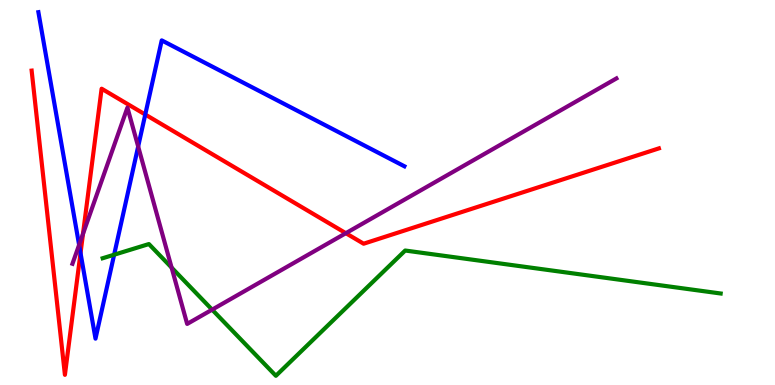[{'lines': ['blue', 'red'], 'intersections': [{'x': 1.04, 'y': 3.43}, {'x': 1.87, 'y': 7.03}]}, {'lines': ['green', 'red'], 'intersections': []}, {'lines': ['purple', 'red'], 'intersections': [{'x': 1.07, 'y': 3.93}, {'x': 4.46, 'y': 3.94}]}, {'lines': ['blue', 'green'], 'intersections': [{'x': 1.47, 'y': 3.38}]}, {'lines': ['blue', 'purple'], 'intersections': [{'x': 1.02, 'y': 3.64}, {'x': 1.78, 'y': 6.19}]}, {'lines': ['green', 'purple'], 'intersections': [{'x': 2.21, 'y': 3.05}, {'x': 2.74, 'y': 1.96}]}]